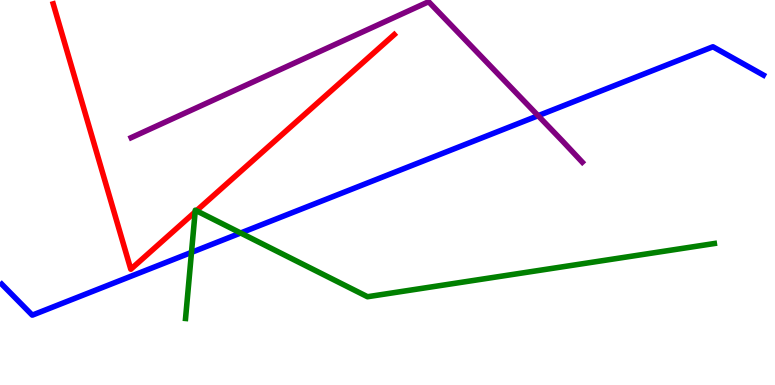[{'lines': ['blue', 'red'], 'intersections': []}, {'lines': ['green', 'red'], 'intersections': [{'x': 2.52, 'y': 4.5}, {'x': 2.53, 'y': 4.53}]}, {'lines': ['purple', 'red'], 'intersections': []}, {'lines': ['blue', 'green'], 'intersections': [{'x': 2.47, 'y': 3.44}, {'x': 3.11, 'y': 3.95}]}, {'lines': ['blue', 'purple'], 'intersections': [{'x': 6.94, 'y': 6.99}]}, {'lines': ['green', 'purple'], 'intersections': []}]